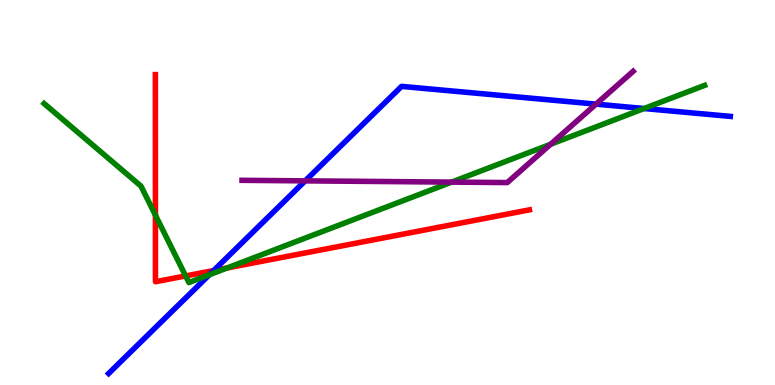[{'lines': ['blue', 'red'], 'intersections': [{'x': 2.76, 'y': 2.97}]}, {'lines': ['green', 'red'], 'intersections': [{'x': 2.01, 'y': 4.41}, {'x': 2.4, 'y': 2.83}, {'x': 2.93, 'y': 3.04}]}, {'lines': ['purple', 'red'], 'intersections': []}, {'lines': ['blue', 'green'], 'intersections': [{'x': 2.7, 'y': 2.86}, {'x': 8.31, 'y': 7.18}]}, {'lines': ['blue', 'purple'], 'intersections': [{'x': 3.94, 'y': 5.3}, {'x': 7.69, 'y': 7.3}]}, {'lines': ['green', 'purple'], 'intersections': [{'x': 5.83, 'y': 5.27}, {'x': 7.1, 'y': 6.25}]}]